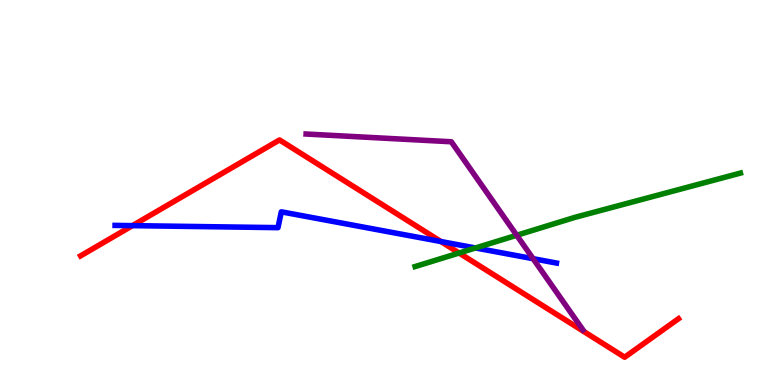[{'lines': ['blue', 'red'], 'intersections': [{'x': 1.71, 'y': 4.14}, {'x': 5.69, 'y': 3.73}]}, {'lines': ['green', 'red'], 'intersections': [{'x': 5.92, 'y': 3.43}]}, {'lines': ['purple', 'red'], 'intersections': []}, {'lines': ['blue', 'green'], 'intersections': [{'x': 6.14, 'y': 3.56}]}, {'lines': ['blue', 'purple'], 'intersections': [{'x': 6.88, 'y': 3.28}]}, {'lines': ['green', 'purple'], 'intersections': [{'x': 6.67, 'y': 3.89}]}]